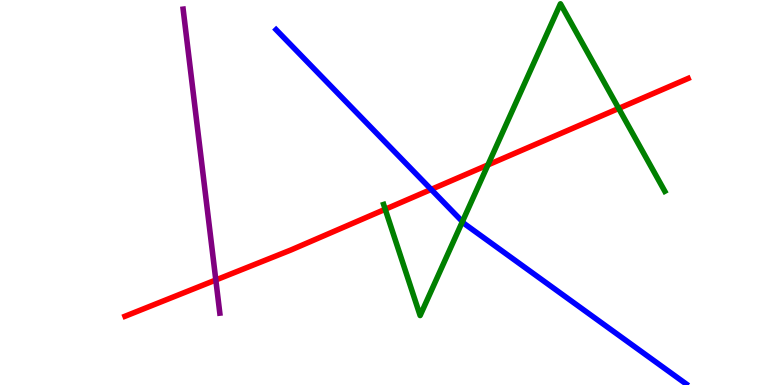[{'lines': ['blue', 'red'], 'intersections': [{'x': 5.56, 'y': 5.08}]}, {'lines': ['green', 'red'], 'intersections': [{'x': 4.97, 'y': 4.56}, {'x': 6.3, 'y': 5.72}, {'x': 7.98, 'y': 7.18}]}, {'lines': ['purple', 'red'], 'intersections': [{'x': 2.78, 'y': 2.73}]}, {'lines': ['blue', 'green'], 'intersections': [{'x': 5.97, 'y': 4.24}]}, {'lines': ['blue', 'purple'], 'intersections': []}, {'lines': ['green', 'purple'], 'intersections': []}]